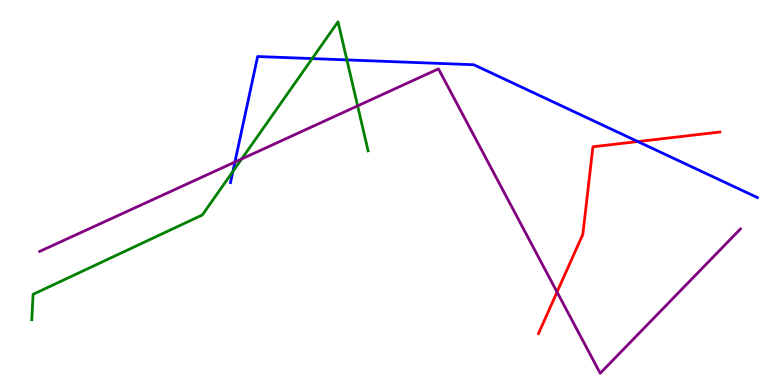[{'lines': ['blue', 'red'], 'intersections': [{'x': 8.23, 'y': 6.32}]}, {'lines': ['green', 'red'], 'intersections': []}, {'lines': ['purple', 'red'], 'intersections': [{'x': 7.19, 'y': 2.41}]}, {'lines': ['blue', 'green'], 'intersections': [{'x': 3.01, 'y': 5.55}, {'x': 4.03, 'y': 8.48}, {'x': 4.48, 'y': 8.44}]}, {'lines': ['blue', 'purple'], 'intersections': [{'x': 3.03, 'y': 5.79}]}, {'lines': ['green', 'purple'], 'intersections': [{'x': 3.12, 'y': 5.87}, {'x': 4.61, 'y': 7.25}]}]